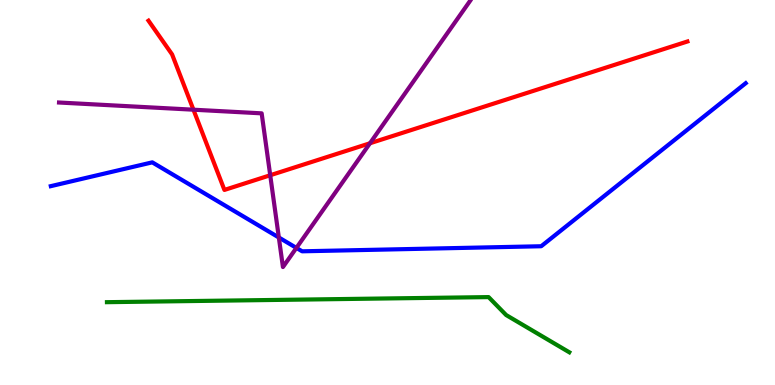[{'lines': ['blue', 'red'], 'intersections': []}, {'lines': ['green', 'red'], 'intersections': []}, {'lines': ['purple', 'red'], 'intersections': [{'x': 2.5, 'y': 7.15}, {'x': 3.49, 'y': 5.45}, {'x': 4.77, 'y': 6.28}]}, {'lines': ['blue', 'green'], 'intersections': []}, {'lines': ['blue', 'purple'], 'intersections': [{'x': 3.6, 'y': 3.83}, {'x': 3.82, 'y': 3.56}]}, {'lines': ['green', 'purple'], 'intersections': []}]